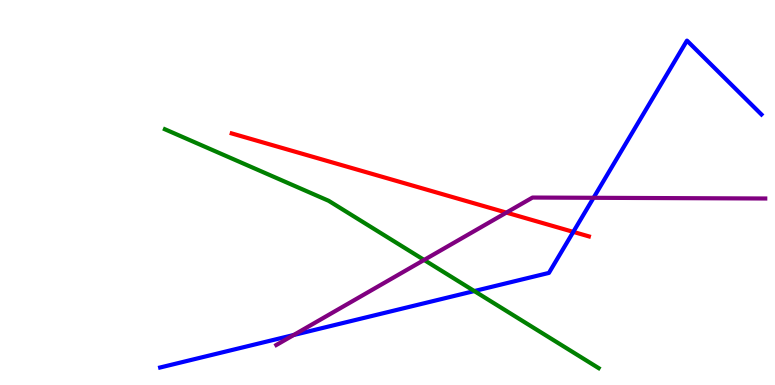[{'lines': ['blue', 'red'], 'intersections': [{'x': 7.4, 'y': 3.98}]}, {'lines': ['green', 'red'], 'intersections': []}, {'lines': ['purple', 'red'], 'intersections': [{'x': 6.53, 'y': 4.48}]}, {'lines': ['blue', 'green'], 'intersections': [{'x': 6.12, 'y': 2.44}]}, {'lines': ['blue', 'purple'], 'intersections': [{'x': 3.79, 'y': 1.3}, {'x': 7.66, 'y': 4.86}]}, {'lines': ['green', 'purple'], 'intersections': [{'x': 5.47, 'y': 3.25}]}]